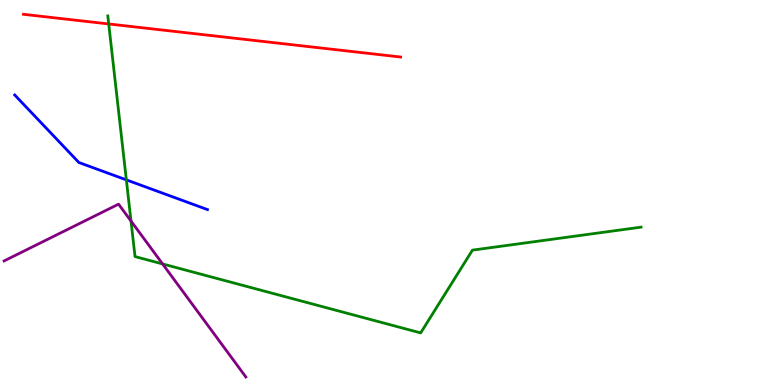[{'lines': ['blue', 'red'], 'intersections': []}, {'lines': ['green', 'red'], 'intersections': [{'x': 1.4, 'y': 9.38}]}, {'lines': ['purple', 'red'], 'intersections': []}, {'lines': ['blue', 'green'], 'intersections': [{'x': 1.63, 'y': 5.33}]}, {'lines': ['blue', 'purple'], 'intersections': []}, {'lines': ['green', 'purple'], 'intersections': [{'x': 1.69, 'y': 4.26}, {'x': 2.1, 'y': 3.14}]}]